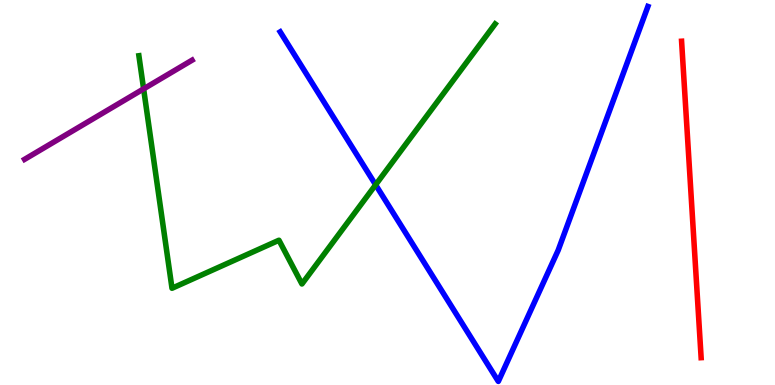[{'lines': ['blue', 'red'], 'intersections': []}, {'lines': ['green', 'red'], 'intersections': []}, {'lines': ['purple', 'red'], 'intersections': []}, {'lines': ['blue', 'green'], 'intersections': [{'x': 4.85, 'y': 5.2}]}, {'lines': ['blue', 'purple'], 'intersections': []}, {'lines': ['green', 'purple'], 'intersections': [{'x': 1.85, 'y': 7.69}]}]